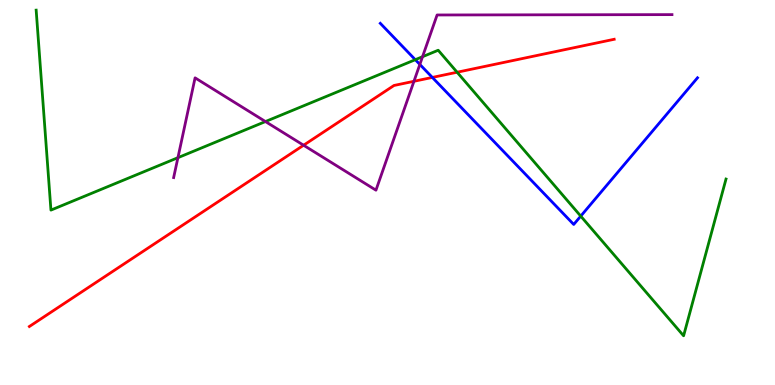[{'lines': ['blue', 'red'], 'intersections': [{'x': 5.58, 'y': 7.99}]}, {'lines': ['green', 'red'], 'intersections': [{'x': 5.9, 'y': 8.12}]}, {'lines': ['purple', 'red'], 'intersections': [{'x': 3.92, 'y': 6.23}, {'x': 5.34, 'y': 7.89}]}, {'lines': ['blue', 'green'], 'intersections': [{'x': 5.36, 'y': 8.45}, {'x': 7.49, 'y': 4.39}]}, {'lines': ['blue', 'purple'], 'intersections': [{'x': 5.42, 'y': 8.33}]}, {'lines': ['green', 'purple'], 'intersections': [{'x': 2.3, 'y': 5.9}, {'x': 3.43, 'y': 6.84}, {'x': 5.45, 'y': 8.53}]}]